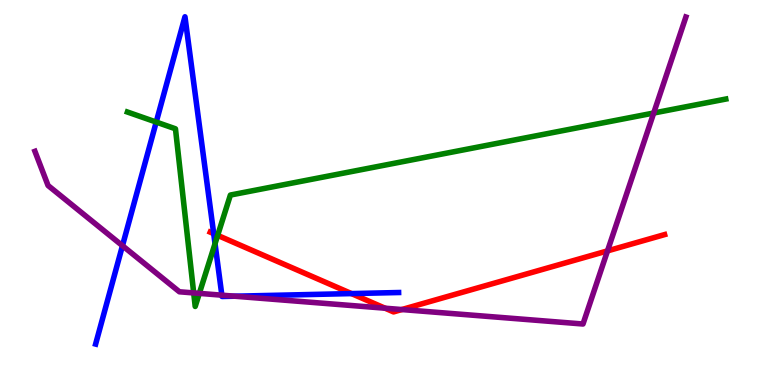[{'lines': ['blue', 'red'], 'intersections': [{'x': 2.76, 'y': 3.93}, {'x': 4.53, 'y': 2.37}]}, {'lines': ['green', 'red'], 'intersections': [{'x': 2.81, 'y': 3.89}]}, {'lines': ['purple', 'red'], 'intersections': [{'x': 4.97, 'y': 1.99}, {'x': 5.18, 'y': 1.96}, {'x': 7.84, 'y': 3.48}]}, {'lines': ['blue', 'green'], 'intersections': [{'x': 2.02, 'y': 6.83}, {'x': 2.77, 'y': 3.67}]}, {'lines': ['blue', 'purple'], 'intersections': [{'x': 1.58, 'y': 3.62}, {'x': 2.86, 'y': 2.33}, {'x': 3.03, 'y': 2.31}]}, {'lines': ['green', 'purple'], 'intersections': [{'x': 2.5, 'y': 2.39}, {'x': 2.57, 'y': 2.38}, {'x': 8.43, 'y': 7.06}]}]